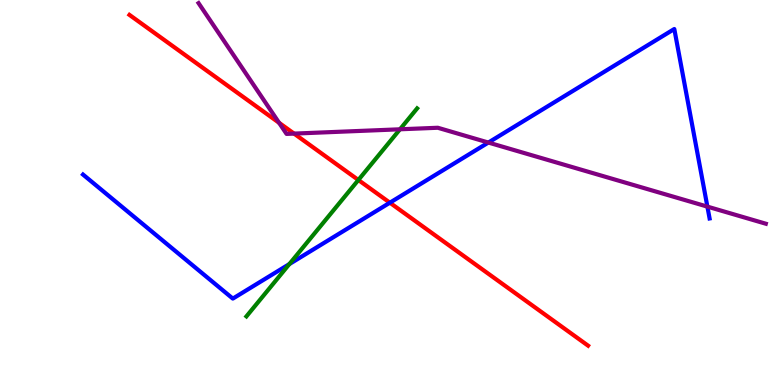[{'lines': ['blue', 'red'], 'intersections': [{'x': 5.03, 'y': 4.74}]}, {'lines': ['green', 'red'], 'intersections': [{'x': 4.62, 'y': 5.33}]}, {'lines': ['purple', 'red'], 'intersections': [{'x': 3.6, 'y': 6.81}, {'x': 3.79, 'y': 6.53}]}, {'lines': ['blue', 'green'], 'intersections': [{'x': 3.73, 'y': 3.14}]}, {'lines': ['blue', 'purple'], 'intersections': [{'x': 6.3, 'y': 6.3}, {'x': 9.13, 'y': 4.63}]}, {'lines': ['green', 'purple'], 'intersections': [{'x': 5.16, 'y': 6.64}]}]